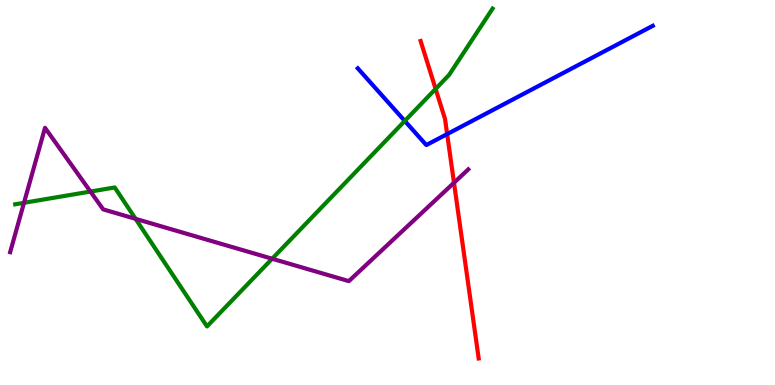[{'lines': ['blue', 'red'], 'intersections': [{'x': 5.77, 'y': 6.52}]}, {'lines': ['green', 'red'], 'intersections': [{'x': 5.62, 'y': 7.69}]}, {'lines': ['purple', 'red'], 'intersections': [{'x': 5.86, 'y': 5.25}]}, {'lines': ['blue', 'green'], 'intersections': [{'x': 5.22, 'y': 6.86}]}, {'lines': ['blue', 'purple'], 'intersections': []}, {'lines': ['green', 'purple'], 'intersections': [{'x': 0.31, 'y': 4.73}, {'x': 1.17, 'y': 5.02}, {'x': 1.75, 'y': 4.32}, {'x': 3.51, 'y': 3.28}]}]